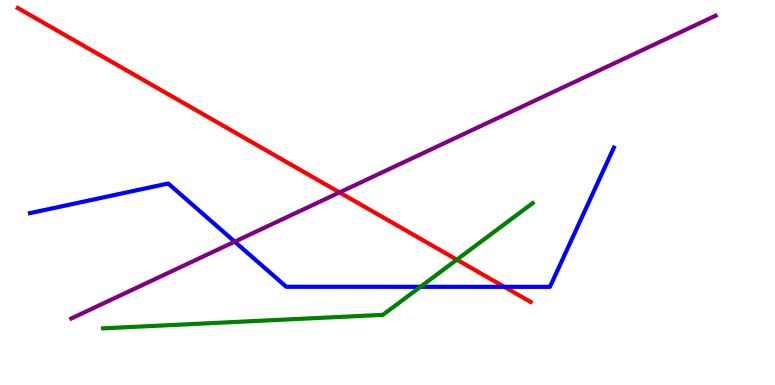[{'lines': ['blue', 'red'], 'intersections': [{'x': 6.51, 'y': 2.55}]}, {'lines': ['green', 'red'], 'intersections': [{'x': 5.89, 'y': 3.26}]}, {'lines': ['purple', 'red'], 'intersections': [{'x': 4.38, 'y': 5.0}]}, {'lines': ['blue', 'green'], 'intersections': [{'x': 5.43, 'y': 2.55}]}, {'lines': ['blue', 'purple'], 'intersections': [{'x': 3.03, 'y': 3.72}]}, {'lines': ['green', 'purple'], 'intersections': []}]